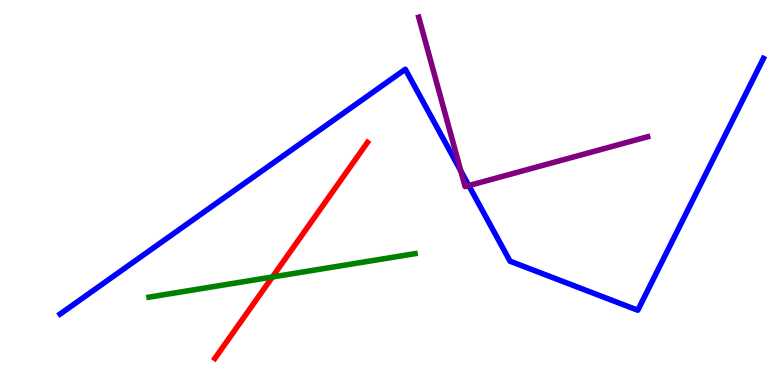[{'lines': ['blue', 'red'], 'intersections': []}, {'lines': ['green', 'red'], 'intersections': [{'x': 3.51, 'y': 2.81}]}, {'lines': ['purple', 'red'], 'intersections': []}, {'lines': ['blue', 'green'], 'intersections': []}, {'lines': ['blue', 'purple'], 'intersections': [{'x': 5.95, 'y': 5.56}, {'x': 6.05, 'y': 5.18}]}, {'lines': ['green', 'purple'], 'intersections': []}]